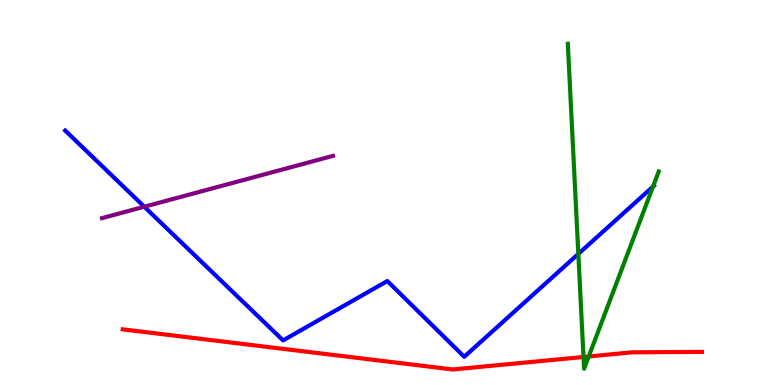[{'lines': ['blue', 'red'], 'intersections': []}, {'lines': ['green', 'red'], 'intersections': [{'x': 7.53, 'y': 0.728}, {'x': 7.6, 'y': 0.741}]}, {'lines': ['purple', 'red'], 'intersections': []}, {'lines': ['blue', 'green'], 'intersections': [{'x': 7.46, 'y': 3.41}, {'x': 8.43, 'y': 5.15}]}, {'lines': ['blue', 'purple'], 'intersections': [{'x': 1.86, 'y': 4.63}]}, {'lines': ['green', 'purple'], 'intersections': []}]